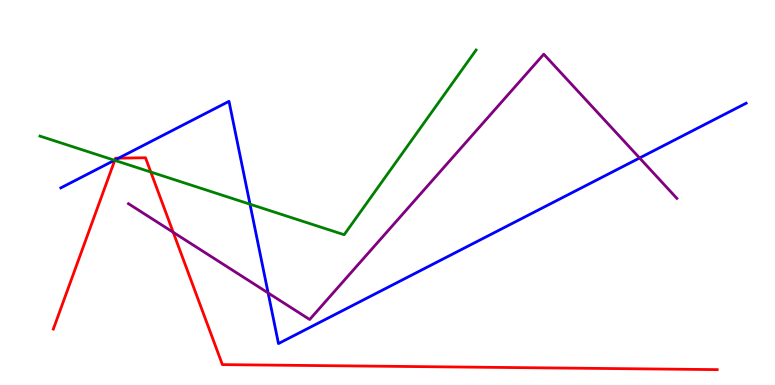[{'lines': ['blue', 'red'], 'intersections': [{'x': 1.48, 'y': 5.84}, {'x': 1.53, 'y': 5.89}]}, {'lines': ['green', 'red'], 'intersections': [{'x': 1.48, 'y': 5.84}, {'x': 1.95, 'y': 5.53}]}, {'lines': ['purple', 'red'], 'intersections': [{'x': 2.23, 'y': 3.97}]}, {'lines': ['blue', 'green'], 'intersections': [{'x': 1.48, 'y': 5.84}, {'x': 3.23, 'y': 4.7}]}, {'lines': ['blue', 'purple'], 'intersections': [{'x': 3.46, 'y': 2.39}, {'x': 8.25, 'y': 5.9}]}, {'lines': ['green', 'purple'], 'intersections': []}]